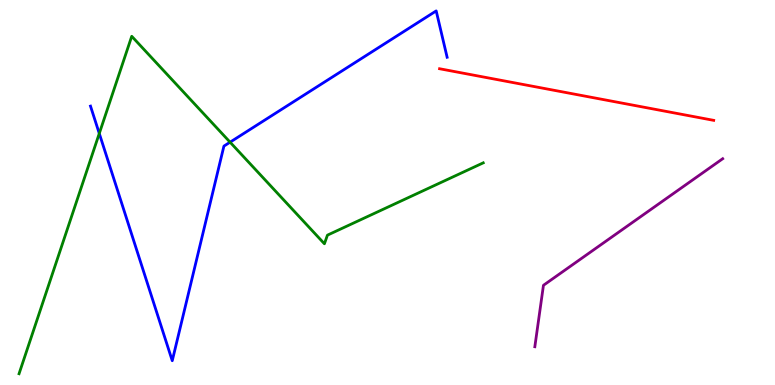[{'lines': ['blue', 'red'], 'intersections': []}, {'lines': ['green', 'red'], 'intersections': []}, {'lines': ['purple', 'red'], 'intersections': []}, {'lines': ['blue', 'green'], 'intersections': [{'x': 1.28, 'y': 6.53}, {'x': 2.97, 'y': 6.31}]}, {'lines': ['blue', 'purple'], 'intersections': []}, {'lines': ['green', 'purple'], 'intersections': []}]